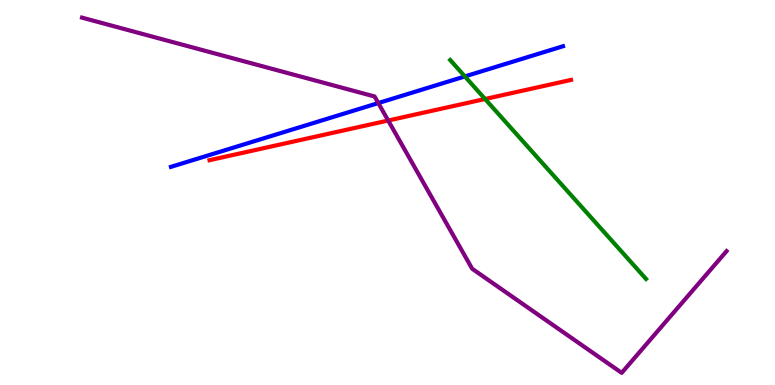[{'lines': ['blue', 'red'], 'intersections': []}, {'lines': ['green', 'red'], 'intersections': [{'x': 6.26, 'y': 7.43}]}, {'lines': ['purple', 'red'], 'intersections': [{'x': 5.01, 'y': 6.87}]}, {'lines': ['blue', 'green'], 'intersections': [{'x': 6.0, 'y': 8.01}]}, {'lines': ['blue', 'purple'], 'intersections': [{'x': 4.88, 'y': 7.32}]}, {'lines': ['green', 'purple'], 'intersections': []}]